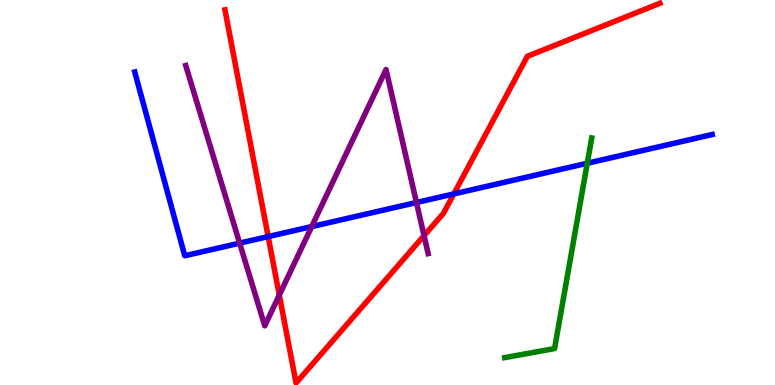[{'lines': ['blue', 'red'], 'intersections': [{'x': 3.46, 'y': 3.85}, {'x': 5.86, 'y': 4.96}]}, {'lines': ['green', 'red'], 'intersections': []}, {'lines': ['purple', 'red'], 'intersections': [{'x': 3.6, 'y': 2.34}, {'x': 5.47, 'y': 3.88}]}, {'lines': ['blue', 'green'], 'intersections': [{'x': 7.58, 'y': 5.76}]}, {'lines': ['blue', 'purple'], 'intersections': [{'x': 3.09, 'y': 3.68}, {'x': 4.02, 'y': 4.11}, {'x': 5.37, 'y': 4.74}]}, {'lines': ['green', 'purple'], 'intersections': []}]